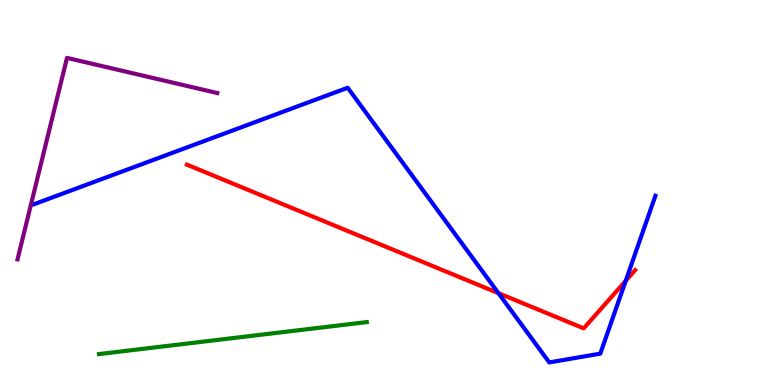[{'lines': ['blue', 'red'], 'intersections': [{'x': 6.43, 'y': 2.39}, {'x': 8.07, 'y': 2.71}]}, {'lines': ['green', 'red'], 'intersections': []}, {'lines': ['purple', 'red'], 'intersections': []}, {'lines': ['blue', 'green'], 'intersections': []}, {'lines': ['blue', 'purple'], 'intersections': []}, {'lines': ['green', 'purple'], 'intersections': []}]